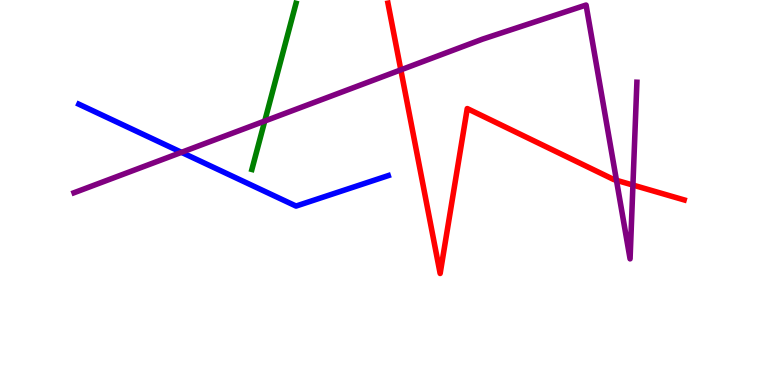[{'lines': ['blue', 'red'], 'intersections': []}, {'lines': ['green', 'red'], 'intersections': []}, {'lines': ['purple', 'red'], 'intersections': [{'x': 5.17, 'y': 8.19}, {'x': 7.95, 'y': 5.32}, {'x': 8.17, 'y': 5.19}]}, {'lines': ['blue', 'green'], 'intersections': []}, {'lines': ['blue', 'purple'], 'intersections': [{'x': 2.34, 'y': 6.04}]}, {'lines': ['green', 'purple'], 'intersections': [{'x': 3.42, 'y': 6.86}]}]